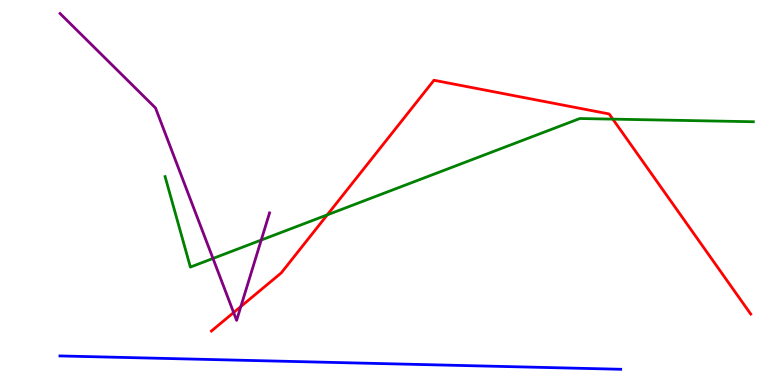[{'lines': ['blue', 'red'], 'intersections': []}, {'lines': ['green', 'red'], 'intersections': [{'x': 4.22, 'y': 4.42}, {'x': 7.91, 'y': 6.91}]}, {'lines': ['purple', 'red'], 'intersections': [{'x': 3.01, 'y': 1.88}, {'x': 3.11, 'y': 2.04}]}, {'lines': ['blue', 'green'], 'intersections': []}, {'lines': ['blue', 'purple'], 'intersections': []}, {'lines': ['green', 'purple'], 'intersections': [{'x': 2.75, 'y': 3.29}, {'x': 3.37, 'y': 3.76}]}]